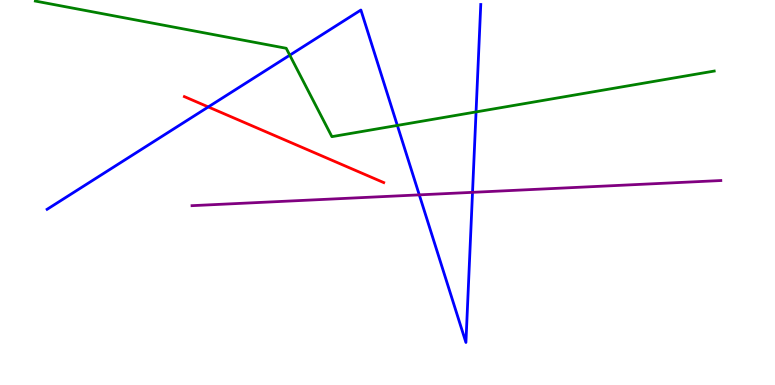[{'lines': ['blue', 'red'], 'intersections': [{'x': 2.69, 'y': 7.22}]}, {'lines': ['green', 'red'], 'intersections': []}, {'lines': ['purple', 'red'], 'intersections': []}, {'lines': ['blue', 'green'], 'intersections': [{'x': 3.74, 'y': 8.57}, {'x': 5.13, 'y': 6.74}, {'x': 6.14, 'y': 7.09}]}, {'lines': ['blue', 'purple'], 'intersections': [{'x': 5.41, 'y': 4.94}, {'x': 6.1, 'y': 5.0}]}, {'lines': ['green', 'purple'], 'intersections': []}]